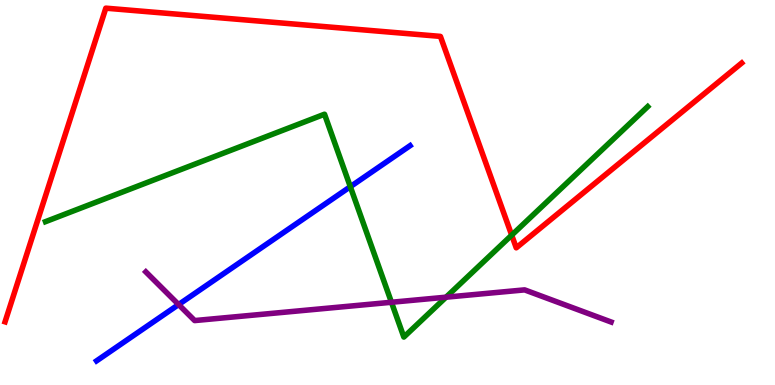[{'lines': ['blue', 'red'], 'intersections': []}, {'lines': ['green', 'red'], 'intersections': [{'x': 6.6, 'y': 3.89}]}, {'lines': ['purple', 'red'], 'intersections': []}, {'lines': ['blue', 'green'], 'intersections': [{'x': 4.52, 'y': 5.15}]}, {'lines': ['blue', 'purple'], 'intersections': [{'x': 2.3, 'y': 2.09}]}, {'lines': ['green', 'purple'], 'intersections': [{'x': 5.05, 'y': 2.15}, {'x': 5.76, 'y': 2.28}]}]